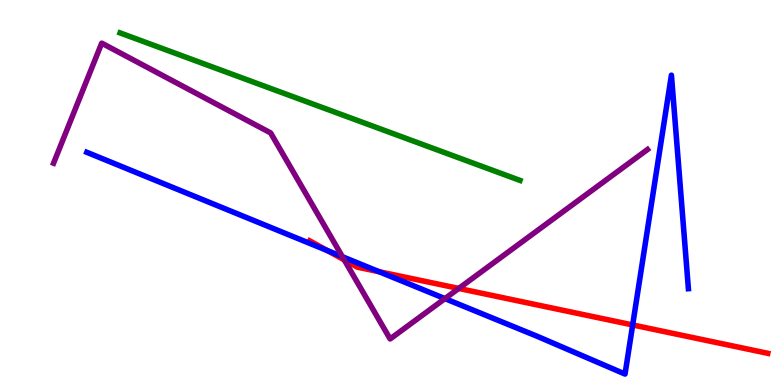[{'lines': ['blue', 'red'], 'intersections': [{'x': 4.22, 'y': 3.49}, {'x': 4.89, 'y': 2.94}, {'x': 8.16, 'y': 1.56}]}, {'lines': ['green', 'red'], 'intersections': []}, {'lines': ['purple', 'red'], 'intersections': [{'x': 4.44, 'y': 3.25}, {'x': 5.92, 'y': 2.51}]}, {'lines': ['blue', 'green'], 'intersections': []}, {'lines': ['blue', 'purple'], 'intersections': [{'x': 4.42, 'y': 3.33}, {'x': 5.74, 'y': 2.24}]}, {'lines': ['green', 'purple'], 'intersections': []}]